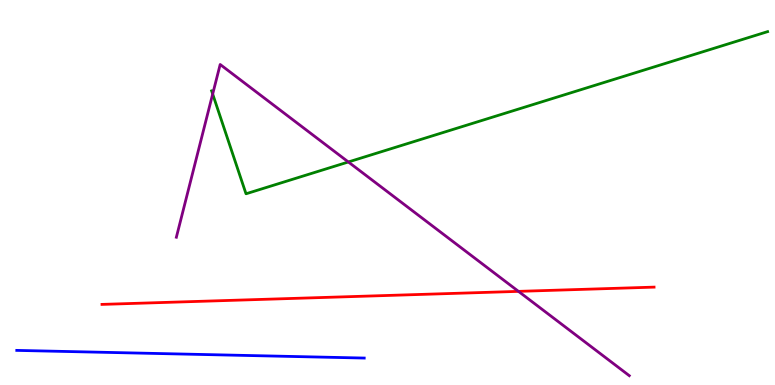[{'lines': ['blue', 'red'], 'intersections': []}, {'lines': ['green', 'red'], 'intersections': []}, {'lines': ['purple', 'red'], 'intersections': [{'x': 6.69, 'y': 2.43}]}, {'lines': ['blue', 'green'], 'intersections': []}, {'lines': ['blue', 'purple'], 'intersections': []}, {'lines': ['green', 'purple'], 'intersections': [{'x': 2.74, 'y': 7.56}, {'x': 4.49, 'y': 5.79}]}]